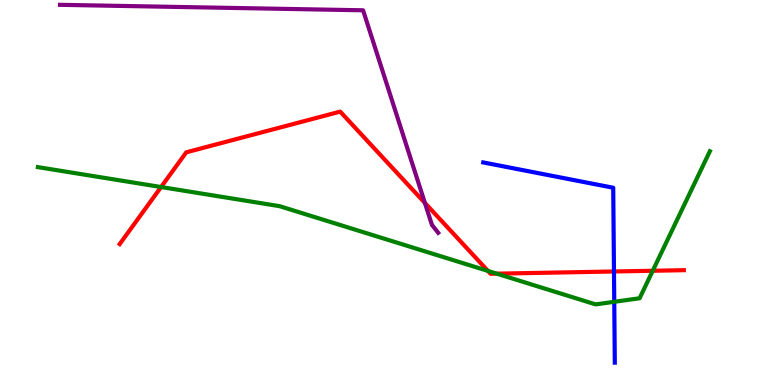[{'lines': ['blue', 'red'], 'intersections': [{'x': 7.92, 'y': 2.95}]}, {'lines': ['green', 'red'], 'intersections': [{'x': 2.08, 'y': 5.14}, {'x': 6.3, 'y': 2.96}, {'x': 6.41, 'y': 2.89}, {'x': 8.42, 'y': 2.97}]}, {'lines': ['purple', 'red'], 'intersections': [{'x': 5.48, 'y': 4.73}]}, {'lines': ['blue', 'green'], 'intersections': [{'x': 7.93, 'y': 2.16}]}, {'lines': ['blue', 'purple'], 'intersections': []}, {'lines': ['green', 'purple'], 'intersections': []}]